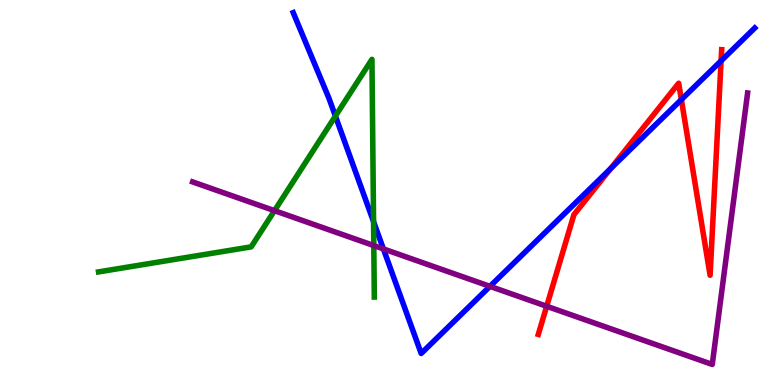[{'lines': ['blue', 'red'], 'intersections': [{'x': 7.88, 'y': 5.62}, {'x': 8.79, 'y': 7.41}, {'x': 9.3, 'y': 8.42}]}, {'lines': ['green', 'red'], 'intersections': []}, {'lines': ['purple', 'red'], 'intersections': [{'x': 7.05, 'y': 2.05}]}, {'lines': ['blue', 'green'], 'intersections': [{'x': 4.33, 'y': 6.98}, {'x': 4.82, 'y': 4.24}]}, {'lines': ['blue', 'purple'], 'intersections': [{'x': 4.95, 'y': 3.53}, {'x': 6.32, 'y': 2.56}]}, {'lines': ['green', 'purple'], 'intersections': [{'x': 3.54, 'y': 4.53}, {'x': 4.82, 'y': 3.62}]}]